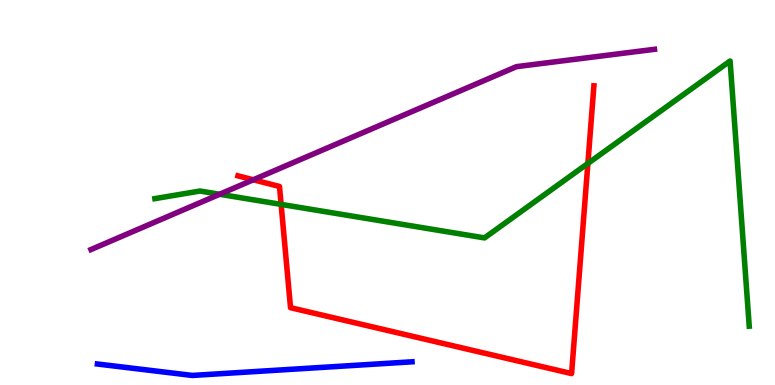[{'lines': ['blue', 'red'], 'intersections': []}, {'lines': ['green', 'red'], 'intersections': [{'x': 3.63, 'y': 4.69}, {'x': 7.59, 'y': 5.75}]}, {'lines': ['purple', 'red'], 'intersections': [{'x': 3.27, 'y': 5.33}]}, {'lines': ['blue', 'green'], 'intersections': []}, {'lines': ['blue', 'purple'], 'intersections': []}, {'lines': ['green', 'purple'], 'intersections': [{'x': 2.83, 'y': 4.95}]}]